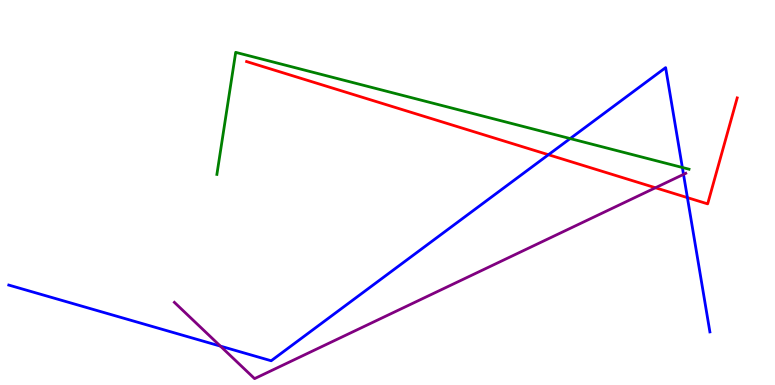[{'lines': ['blue', 'red'], 'intersections': [{'x': 7.08, 'y': 5.98}, {'x': 8.87, 'y': 4.87}]}, {'lines': ['green', 'red'], 'intersections': []}, {'lines': ['purple', 'red'], 'intersections': [{'x': 8.46, 'y': 5.12}]}, {'lines': ['blue', 'green'], 'intersections': [{'x': 7.36, 'y': 6.4}, {'x': 8.8, 'y': 5.65}]}, {'lines': ['blue', 'purple'], 'intersections': [{'x': 2.84, 'y': 1.01}, {'x': 8.82, 'y': 5.47}]}, {'lines': ['green', 'purple'], 'intersections': []}]